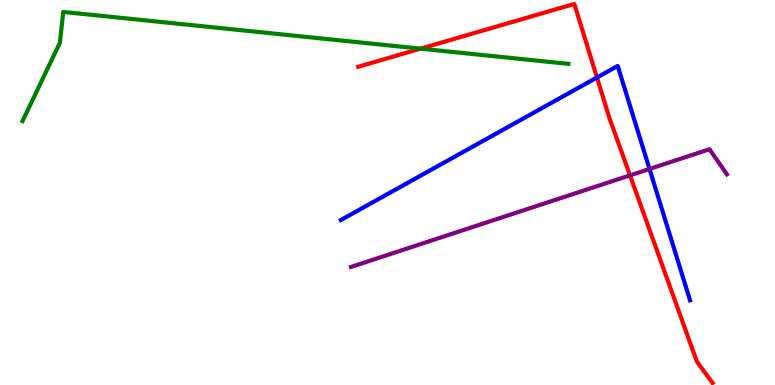[{'lines': ['blue', 'red'], 'intersections': [{'x': 7.7, 'y': 7.99}]}, {'lines': ['green', 'red'], 'intersections': [{'x': 5.43, 'y': 8.74}]}, {'lines': ['purple', 'red'], 'intersections': [{'x': 8.13, 'y': 5.45}]}, {'lines': ['blue', 'green'], 'intersections': []}, {'lines': ['blue', 'purple'], 'intersections': [{'x': 8.38, 'y': 5.61}]}, {'lines': ['green', 'purple'], 'intersections': []}]